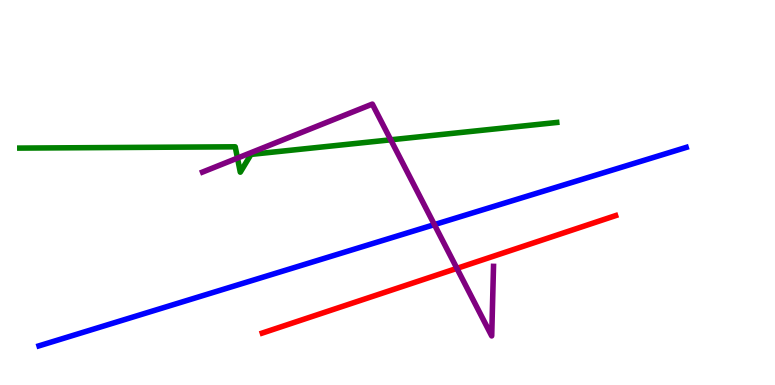[{'lines': ['blue', 'red'], 'intersections': []}, {'lines': ['green', 'red'], 'intersections': []}, {'lines': ['purple', 'red'], 'intersections': [{'x': 5.9, 'y': 3.03}]}, {'lines': ['blue', 'green'], 'intersections': []}, {'lines': ['blue', 'purple'], 'intersections': [{'x': 5.61, 'y': 4.17}]}, {'lines': ['green', 'purple'], 'intersections': [{'x': 3.06, 'y': 5.89}, {'x': 5.04, 'y': 6.37}]}]